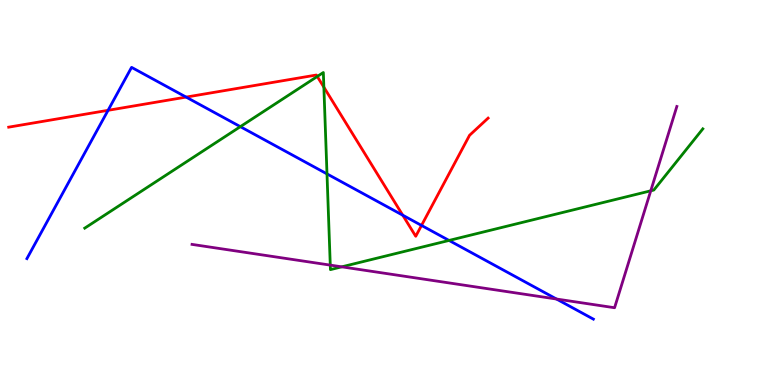[{'lines': ['blue', 'red'], 'intersections': [{'x': 1.39, 'y': 7.13}, {'x': 2.4, 'y': 7.48}, {'x': 5.2, 'y': 4.41}, {'x': 5.44, 'y': 4.14}]}, {'lines': ['green', 'red'], 'intersections': [{'x': 4.09, 'y': 8.01}, {'x': 4.18, 'y': 7.74}]}, {'lines': ['purple', 'red'], 'intersections': []}, {'lines': ['blue', 'green'], 'intersections': [{'x': 3.1, 'y': 6.71}, {'x': 4.22, 'y': 5.48}, {'x': 5.79, 'y': 3.75}]}, {'lines': ['blue', 'purple'], 'intersections': [{'x': 7.18, 'y': 2.23}]}, {'lines': ['green', 'purple'], 'intersections': [{'x': 4.26, 'y': 3.11}, {'x': 4.41, 'y': 3.07}, {'x': 8.4, 'y': 5.04}]}]